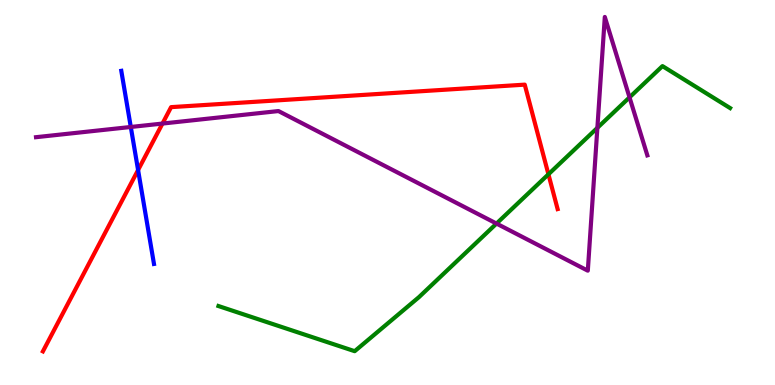[{'lines': ['blue', 'red'], 'intersections': [{'x': 1.78, 'y': 5.58}]}, {'lines': ['green', 'red'], 'intersections': [{'x': 7.08, 'y': 5.47}]}, {'lines': ['purple', 'red'], 'intersections': [{'x': 2.1, 'y': 6.79}]}, {'lines': ['blue', 'green'], 'intersections': []}, {'lines': ['blue', 'purple'], 'intersections': [{'x': 1.69, 'y': 6.7}]}, {'lines': ['green', 'purple'], 'intersections': [{'x': 6.41, 'y': 4.19}, {'x': 7.71, 'y': 6.68}, {'x': 8.12, 'y': 7.47}]}]